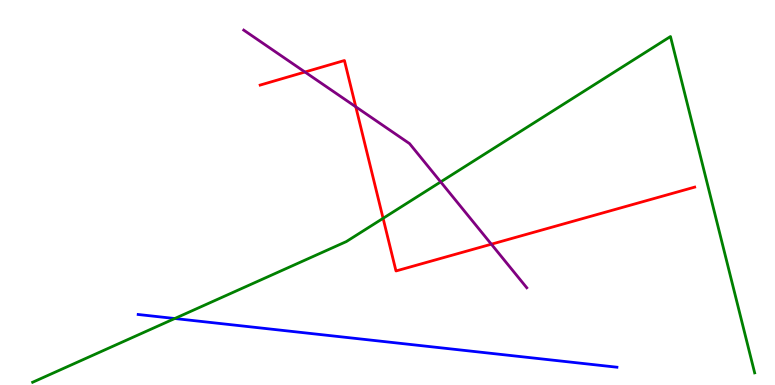[{'lines': ['blue', 'red'], 'intersections': []}, {'lines': ['green', 'red'], 'intersections': [{'x': 4.94, 'y': 4.33}]}, {'lines': ['purple', 'red'], 'intersections': [{'x': 3.93, 'y': 8.13}, {'x': 4.59, 'y': 7.23}, {'x': 6.34, 'y': 3.66}]}, {'lines': ['blue', 'green'], 'intersections': [{'x': 2.25, 'y': 1.73}]}, {'lines': ['blue', 'purple'], 'intersections': []}, {'lines': ['green', 'purple'], 'intersections': [{'x': 5.69, 'y': 5.28}]}]